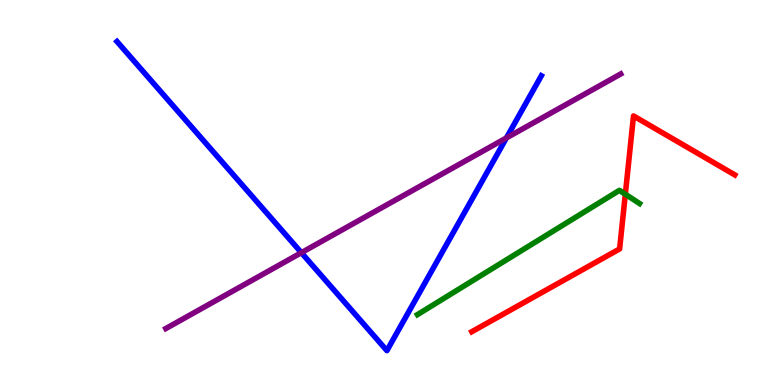[{'lines': ['blue', 'red'], 'intersections': []}, {'lines': ['green', 'red'], 'intersections': [{'x': 8.07, 'y': 4.96}]}, {'lines': ['purple', 'red'], 'intersections': []}, {'lines': ['blue', 'green'], 'intersections': []}, {'lines': ['blue', 'purple'], 'intersections': [{'x': 3.89, 'y': 3.44}, {'x': 6.53, 'y': 6.42}]}, {'lines': ['green', 'purple'], 'intersections': []}]